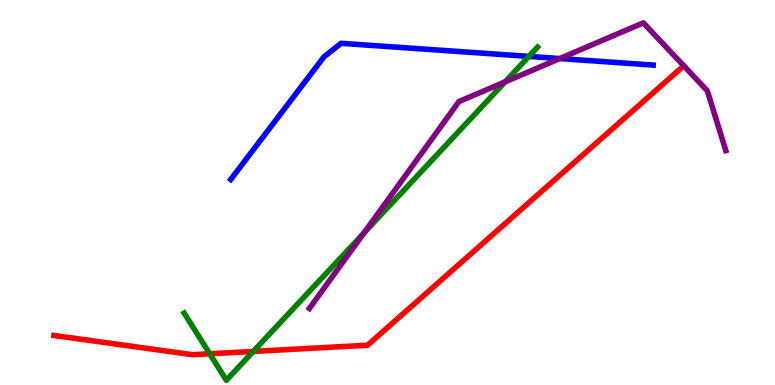[{'lines': ['blue', 'red'], 'intersections': []}, {'lines': ['green', 'red'], 'intersections': [{'x': 2.71, 'y': 0.811}, {'x': 3.27, 'y': 0.872}]}, {'lines': ['purple', 'red'], 'intersections': [{'x': 8.82, 'y': 8.29}]}, {'lines': ['blue', 'green'], 'intersections': [{'x': 6.82, 'y': 8.54}]}, {'lines': ['blue', 'purple'], 'intersections': [{'x': 7.22, 'y': 8.48}]}, {'lines': ['green', 'purple'], 'intersections': [{'x': 4.7, 'y': 3.95}, {'x': 6.52, 'y': 7.87}]}]